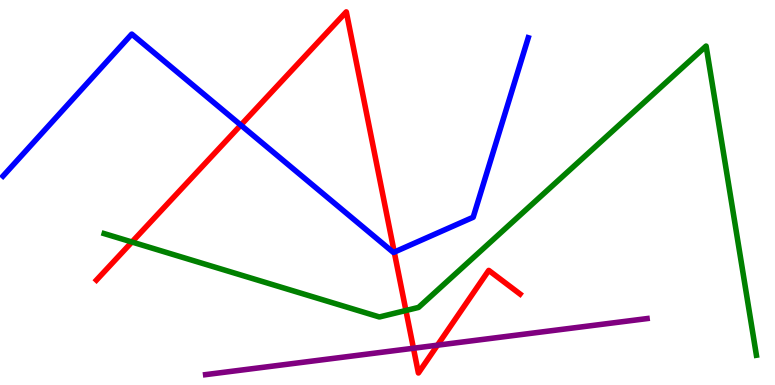[{'lines': ['blue', 'red'], 'intersections': [{'x': 3.11, 'y': 6.75}, {'x': 5.09, 'y': 3.45}]}, {'lines': ['green', 'red'], 'intersections': [{'x': 1.7, 'y': 3.71}, {'x': 5.24, 'y': 1.94}]}, {'lines': ['purple', 'red'], 'intersections': [{'x': 5.33, 'y': 0.955}, {'x': 5.64, 'y': 1.03}]}, {'lines': ['blue', 'green'], 'intersections': []}, {'lines': ['blue', 'purple'], 'intersections': []}, {'lines': ['green', 'purple'], 'intersections': []}]